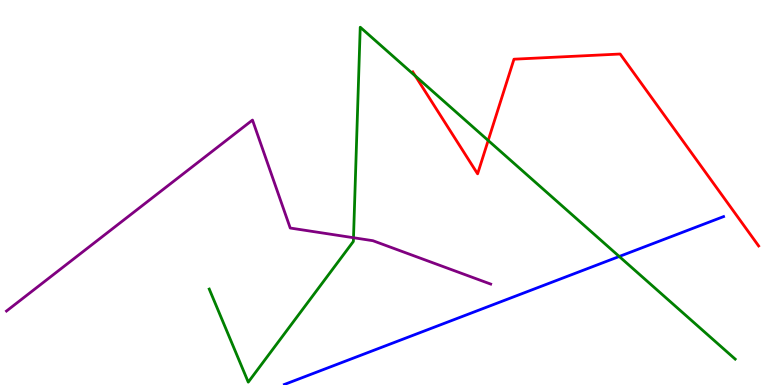[{'lines': ['blue', 'red'], 'intersections': []}, {'lines': ['green', 'red'], 'intersections': [{'x': 5.36, 'y': 8.03}, {'x': 6.3, 'y': 6.35}]}, {'lines': ['purple', 'red'], 'intersections': []}, {'lines': ['blue', 'green'], 'intersections': [{'x': 7.99, 'y': 3.34}]}, {'lines': ['blue', 'purple'], 'intersections': []}, {'lines': ['green', 'purple'], 'intersections': [{'x': 4.56, 'y': 3.83}]}]